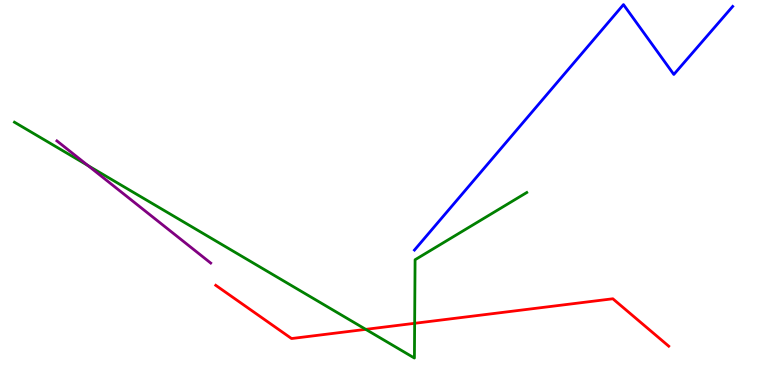[{'lines': ['blue', 'red'], 'intersections': []}, {'lines': ['green', 'red'], 'intersections': [{'x': 4.72, 'y': 1.45}, {'x': 5.35, 'y': 1.6}]}, {'lines': ['purple', 'red'], 'intersections': []}, {'lines': ['blue', 'green'], 'intersections': []}, {'lines': ['blue', 'purple'], 'intersections': []}, {'lines': ['green', 'purple'], 'intersections': [{'x': 1.13, 'y': 5.7}]}]